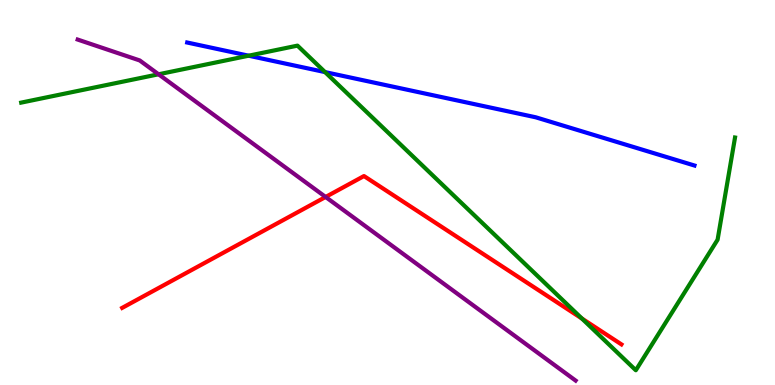[{'lines': ['blue', 'red'], 'intersections': []}, {'lines': ['green', 'red'], 'intersections': [{'x': 7.51, 'y': 1.73}]}, {'lines': ['purple', 'red'], 'intersections': [{'x': 4.2, 'y': 4.88}]}, {'lines': ['blue', 'green'], 'intersections': [{'x': 3.21, 'y': 8.55}, {'x': 4.19, 'y': 8.13}]}, {'lines': ['blue', 'purple'], 'intersections': []}, {'lines': ['green', 'purple'], 'intersections': [{'x': 2.05, 'y': 8.07}]}]